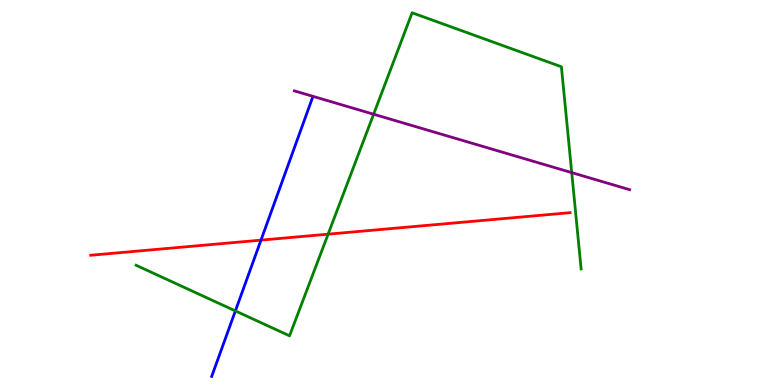[{'lines': ['blue', 'red'], 'intersections': [{'x': 3.37, 'y': 3.76}]}, {'lines': ['green', 'red'], 'intersections': [{'x': 4.23, 'y': 3.92}]}, {'lines': ['purple', 'red'], 'intersections': []}, {'lines': ['blue', 'green'], 'intersections': [{'x': 3.04, 'y': 1.92}]}, {'lines': ['blue', 'purple'], 'intersections': []}, {'lines': ['green', 'purple'], 'intersections': [{'x': 4.82, 'y': 7.03}, {'x': 7.38, 'y': 5.52}]}]